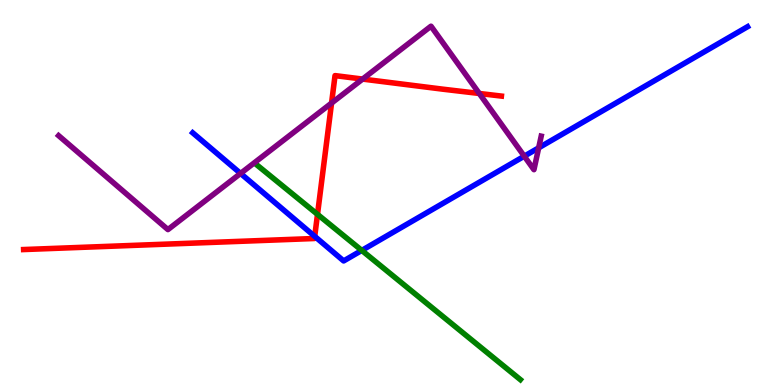[{'lines': ['blue', 'red'], 'intersections': [{'x': 4.06, 'y': 3.86}]}, {'lines': ['green', 'red'], 'intersections': [{'x': 4.1, 'y': 4.43}]}, {'lines': ['purple', 'red'], 'intersections': [{'x': 4.28, 'y': 7.32}, {'x': 4.68, 'y': 7.95}, {'x': 6.18, 'y': 7.57}]}, {'lines': ['blue', 'green'], 'intersections': [{'x': 4.67, 'y': 3.5}]}, {'lines': ['blue', 'purple'], 'intersections': [{'x': 3.1, 'y': 5.5}, {'x': 6.76, 'y': 5.94}, {'x': 6.95, 'y': 6.16}]}, {'lines': ['green', 'purple'], 'intersections': []}]